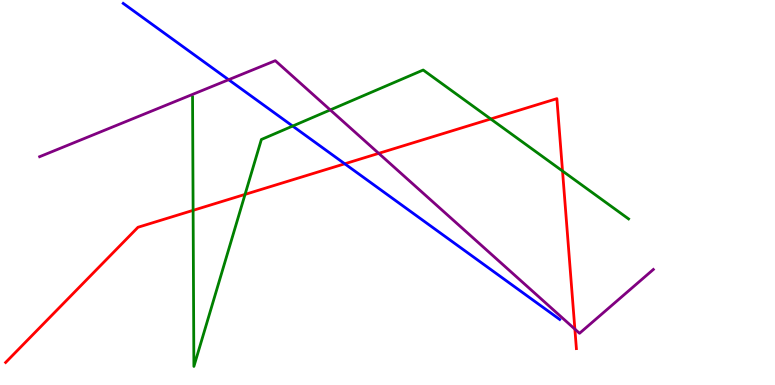[{'lines': ['blue', 'red'], 'intersections': [{'x': 4.45, 'y': 5.75}]}, {'lines': ['green', 'red'], 'intersections': [{'x': 2.49, 'y': 4.54}, {'x': 3.16, 'y': 4.95}, {'x': 6.33, 'y': 6.91}, {'x': 7.26, 'y': 5.56}]}, {'lines': ['purple', 'red'], 'intersections': [{'x': 4.89, 'y': 6.02}, {'x': 7.42, 'y': 1.45}]}, {'lines': ['blue', 'green'], 'intersections': [{'x': 3.78, 'y': 6.73}]}, {'lines': ['blue', 'purple'], 'intersections': [{'x': 2.95, 'y': 7.93}]}, {'lines': ['green', 'purple'], 'intersections': [{'x': 4.26, 'y': 7.14}]}]